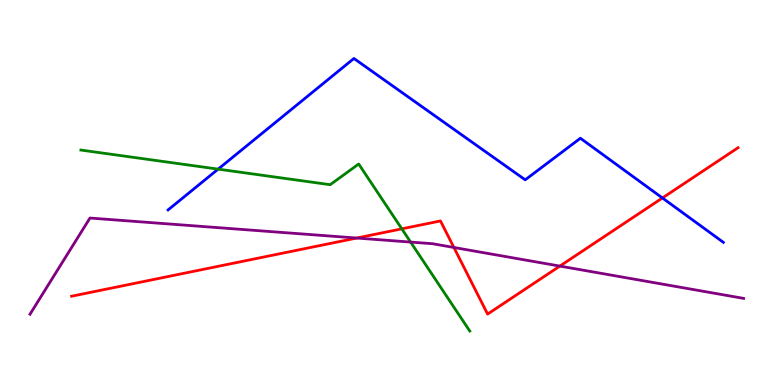[{'lines': ['blue', 'red'], 'intersections': [{'x': 8.55, 'y': 4.86}]}, {'lines': ['green', 'red'], 'intersections': [{'x': 5.18, 'y': 4.06}]}, {'lines': ['purple', 'red'], 'intersections': [{'x': 4.6, 'y': 3.82}, {'x': 5.86, 'y': 3.57}, {'x': 7.22, 'y': 3.09}]}, {'lines': ['blue', 'green'], 'intersections': [{'x': 2.81, 'y': 5.61}]}, {'lines': ['blue', 'purple'], 'intersections': []}, {'lines': ['green', 'purple'], 'intersections': [{'x': 5.3, 'y': 3.71}]}]